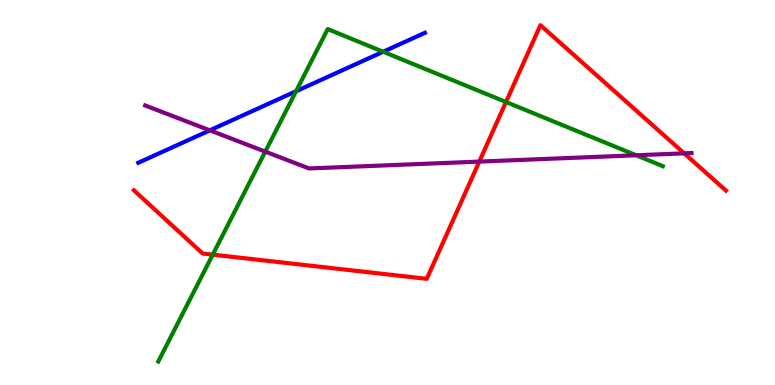[{'lines': ['blue', 'red'], 'intersections': []}, {'lines': ['green', 'red'], 'intersections': [{'x': 2.75, 'y': 3.39}, {'x': 6.53, 'y': 7.35}]}, {'lines': ['purple', 'red'], 'intersections': [{'x': 6.18, 'y': 5.8}, {'x': 8.83, 'y': 6.02}]}, {'lines': ['blue', 'green'], 'intersections': [{'x': 3.82, 'y': 7.63}, {'x': 4.94, 'y': 8.66}]}, {'lines': ['blue', 'purple'], 'intersections': [{'x': 2.71, 'y': 6.61}]}, {'lines': ['green', 'purple'], 'intersections': [{'x': 3.42, 'y': 6.06}, {'x': 8.21, 'y': 5.97}]}]